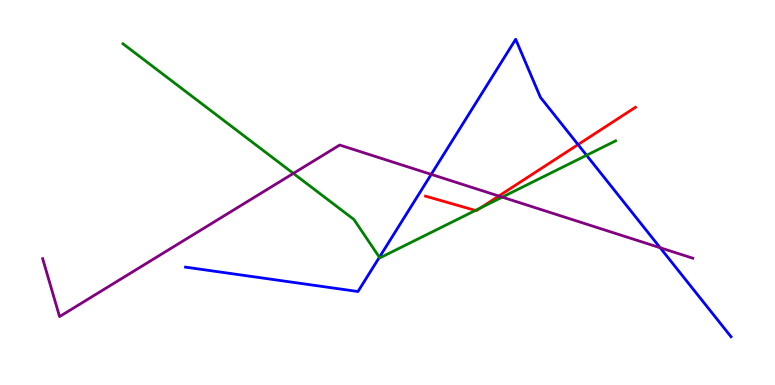[{'lines': ['blue', 'red'], 'intersections': [{'x': 7.46, 'y': 6.24}]}, {'lines': ['green', 'red'], 'intersections': [{'x': 6.13, 'y': 4.53}, {'x': 6.2, 'y': 4.6}]}, {'lines': ['purple', 'red'], 'intersections': [{'x': 6.44, 'y': 4.91}]}, {'lines': ['blue', 'green'], 'intersections': [{'x': 4.9, 'y': 3.32}, {'x': 7.57, 'y': 5.97}]}, {'lines': ['blue', 'purple'], 'intersections': [{'x': 5.56, 'y': 5.47}, {'x': 8.52, 'y': 3.57}]}, {'lines': ['green', 'purple'], 'intersections': [{'x': 3.79, 'y': 5.5}, {'x': 6.48, 'y': 4.88}]}]